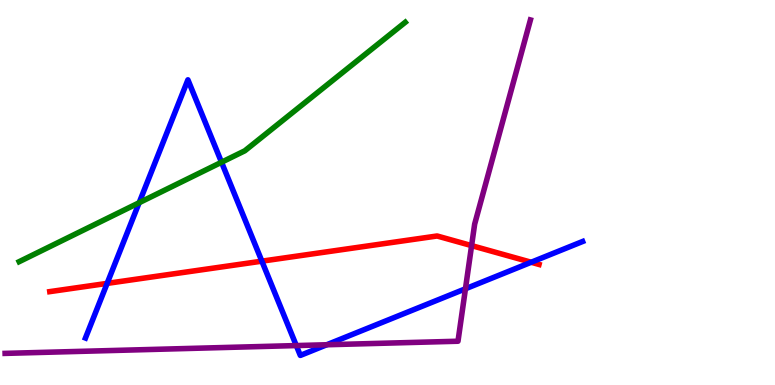[{'lines': ['blue', 'red'], 'intersections': [{'x': 1.38, 'y': 2.64}, {'x': 3.38, 'y': 3.22}, {'x': 6.85, 'y': 3.19}]}, {'lines': ['green', 'red'], 'intersections': []}, {'lines': ['purple', 'red'], 'intersections': [{'x': 6.09, 'y': 3.62}]}, {'lines': ['blue', 'green'], 'intersections': [{'x': 1.8, 'y': 4.73}, {'x': 2.86, 'y': 5.79}]}, {'lines': ['blue', 'purple'], 'intersections': [{'x': 3.82, 'y': 1.02}, {'x': 4.22, 'y': 1.05}, {'x': 6.01, 'y': 2.5}]}, {'lines': ['green', 'purple'], 'intersections': []}]